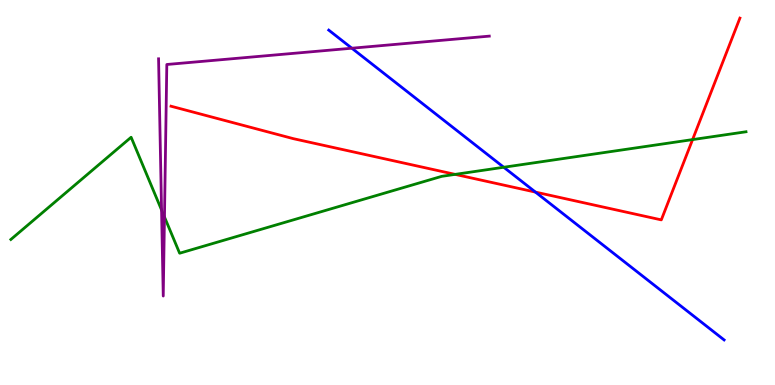[{'lines': ['blue', 'red'], 'intersections': [{'x': 6.91, 'y': 5.01}]}, {'lines': ['green', 'red'], 'intersections': [{'x': 5.87, 'y': 5.47}, {'x': 8.94, 'y': 6.37}]}, {'lines': ['purple', 'red'], 'intersections': []}, {'lines': ['blue', 'green'], 'intersections': [{'x': 6.5, 'y': 5.66}]}, {'lines': ['blue', 'purple'], 'intersections': [{'x': 4.54, 'y': 8.75}]}, {'lines': ['green', 'purple'], 'intersections': [{'x': 2.08, 'y': 4.55}, {'x': 2.12, 'y': 4.36}]}]